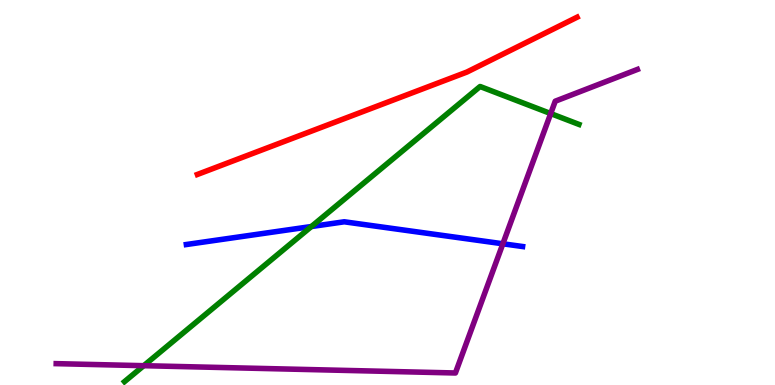[{'lines': ['blue', 'red'], 'intersections': []}, {'lines': ['green', 'red'], 'intersections': []}, {'lines': ['purple', 'red'], 'intersections': []}, {'lines': ['blue', 'green'], 'intersections': [{'x': 4.02, 'y': 4.12}]}, {'lines': ['blue', 'purple'], 'intersections': [{'x': 6.49, 'y': 3.67}]}, {'lines': ['green', 'purple'], 'intersections': [{'x': 1.85, 'y': 0.502}, {'x': 7.11, 'y': 7.05}]}]